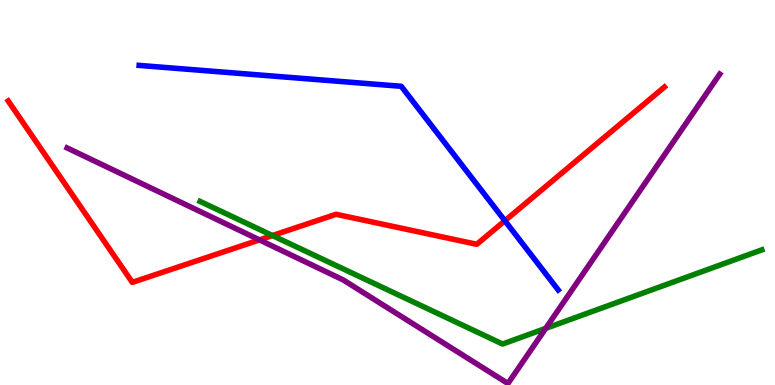[{'lines': ['blue', 'red'], 'intersections': [{'x': 6.51, 'y': 4.27}]}, {'lines': ['green', 'red'], 'intersections': [{'x': 3.52, 'y': 3.88}]}, {'lines': ['purple', 'red'], 'intersections': [{'x': 3.35, 'y': 3.77}]}, {'lines': ['blue', 'green'], 'intersections': []}, {'lines': ['blue', 'purple'], 'intersections': []}, {'lines': ['green', 'purple'], 'intersections': [{'x': 7.04, 'y': 1.47}]}]